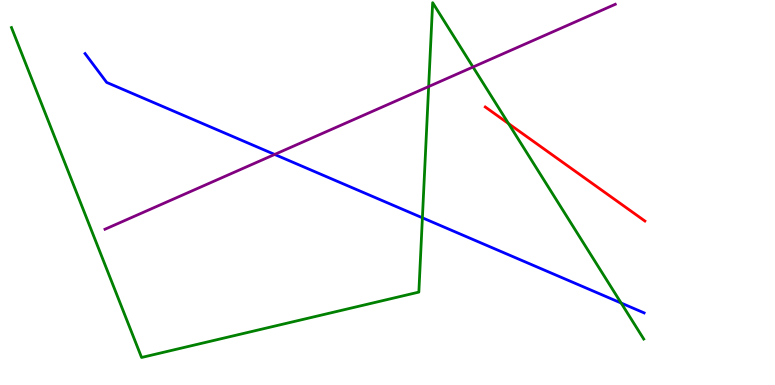[{'lines': ['blue', 'red'], 'intersections': []}, {'lines': ['green', 'red'], 'intersections': [{'x': 6.56, 'y': 6.79}]}, {'lines': ['purple', 'red'], 'intersections': []}, {'lines': ['blue', 'green'], 'intersections': [{'x': 5.45, 'y': 4.34}, {'x': 8.01, 'y': 2.13}]}, {'lines': ['blue', 'purple'], 'intersections': [{'x': 3.54, 'y': 5.99}]}, {'lines': ['green', 'purple'], 'intersections': [{'x': 5.53, 'y': 7.75}, {'x': 6.1, 'y': 8.26}]}]